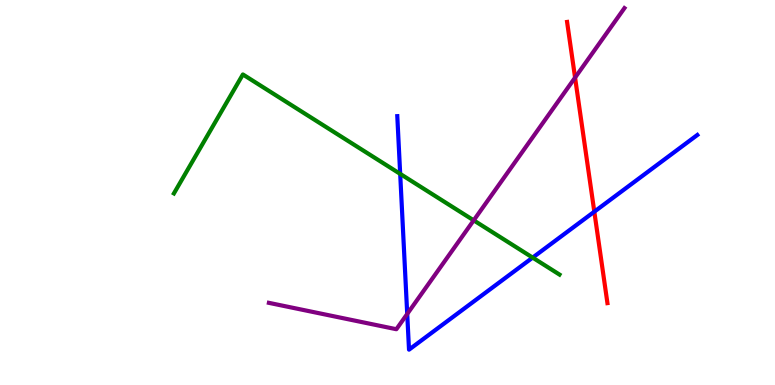[{'lines': ['blue', 'red'], 'intersections': [{'x': 7.67, 'y': 4.5}]}, {'lines': ['green', 'red'], 'intersections': []}, {'lines': ['purple', 'red'], 'intersections': [{'x': 7.42, 'y': 7.98}]}, {'lines': ['blue', 'green'], 'intersections': [{'x': 5.16, 'y': 5.48}, {'x': 6.87, 'y': 3.31}]}, {'lines': ['blue', 'purple'], 'intersections': [{'x': 5.25, 'y': 1.85}]}, {'lines': ['green', 'purple'], 'intersections': [{'x': 6.11, 'y': 4.28}]}]